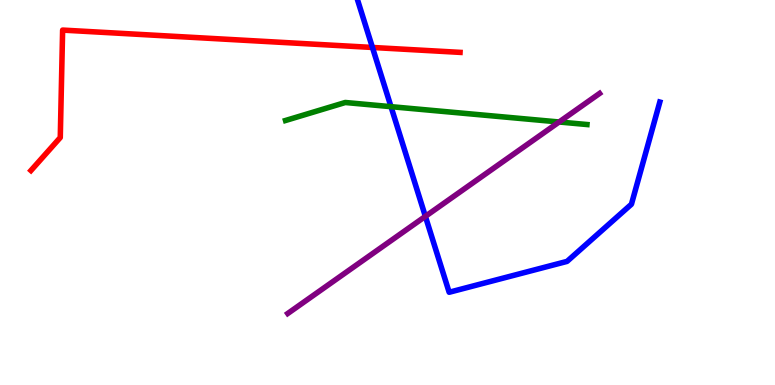[{'lines': ['blue', 'red'], 'intersections': [{'x': 4.81, 'y': 8.77}]}, {'lines': ['green', 'red'], 'intersections': []}, {'lines': ['purple', 'red'], 'intersections': []}, {'lines': ['blue', 'green'], 'intersections': [{'x': 5.05, 'y': 7.23}]}, {'lines': ['blue', 'purple'], 'intersections': [{'x': 5.49, 'y': 4.38}]}, {'lines': ['green', 'purple'], 'intersections': [{'x': 7.21, 'y': 6.83}]}]